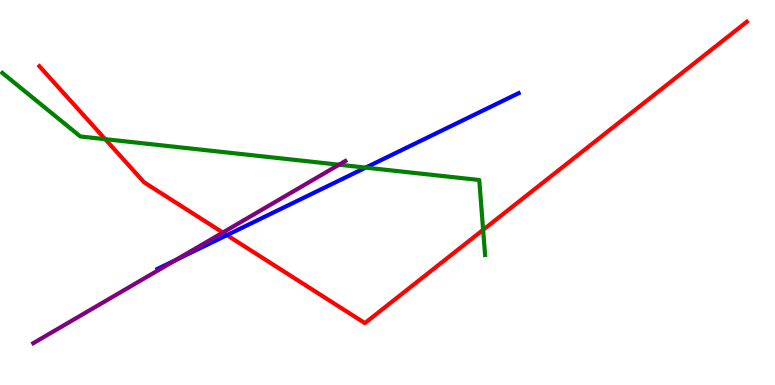[{'lines': ['blue', 'red'], 'intersections': [{'x': 2.93, 'y': 3.89}]}, {'lines': ['green', 'red'], 'intersections': [{'x': 1.36, 'y': 6.39}, {'x': 6.23, 'y': 4.03}]}, {'lines': ['purple', 'red'], 'intersections': [{'x': 2.88, 'y': 3.96}]}, {'lines': ['blue', 'green'], 'intersections': [{'x': 4.72, 'y': 5.65}]}, {'lines': ['blue', 'purple'], 'intersections': [{'x': 2.27, 'y': 3.24}]}, {'lines': ['green', 'purple'], 'intersections': [{'x': 4.37, 'y': 5.72}]}]